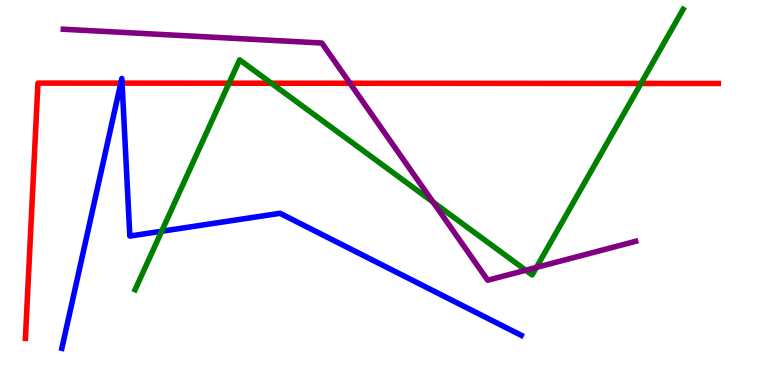[{'lines': ['blue', 'red'], 'intersections': [{'x': 1.56, 'y': 7.84}, {'x': 1.58, 'y': 7.84}]}, {'lines': ['green', 'red'], 'intersections': [{'x': 2.95, 'y': 7.84}, {'x': 3.5, 'y': 7.84}, {'x': 8.27, 'y': 7.83}]}, {'lines': ['purple', 'red'], 'intersections': [{'x': 4.52, 'y': 7.84}]}, {'lines': ['blue', 'green'], 'intersections': [{'x': 2.09, 'y': 3.99}]}, {'lines': ['blue', 'purple'], 'intersections': []}, {'lines': ['green', 'purple'], 'intersections': [{'x': 5.59, 'y': 4.75}, {'x': 6.78, 'y': 2.98}, {'x': 6.92, 'y': 3.05}]}]